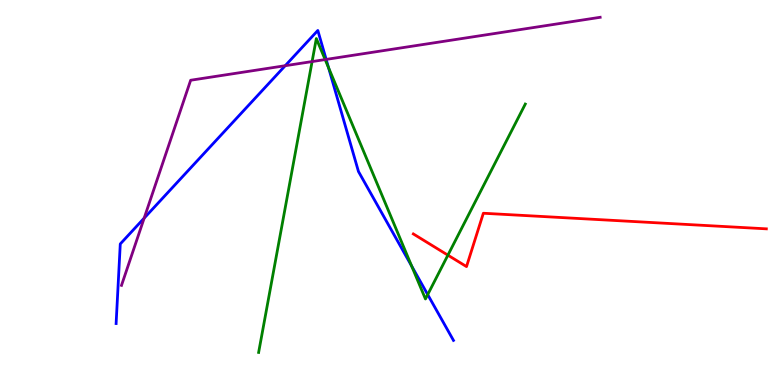[{'lines': ['blue', 'red'], 'intersections': []}, {'lines': ['green', 'red'], 'intersections': [{'x': 5.78, 'y': 3.37}]}, {'lines': ['purple', 'red'], 'intersections': []}, {'lines': ['blue', 'green'], 'intersections': [{'x': 4.24, 'y': 8.24}, {'x': 5.31, 'y': 3.09}, {'x': 5.52, 'y': 2.35}]}, {'lines': ['blue', 'purple'], 'intersections': [{'x': 1.86, 'y': 4.33}, {'x': 3.68, 'y': 8.29}, {'x': 4.21, 'y': 8.46}]}, {'lines': ['green', 'purple'], 'intersections': [{'x': 4.03, 'y': 8.4}, {'x': 4.2, 'y': 8.45}]}]